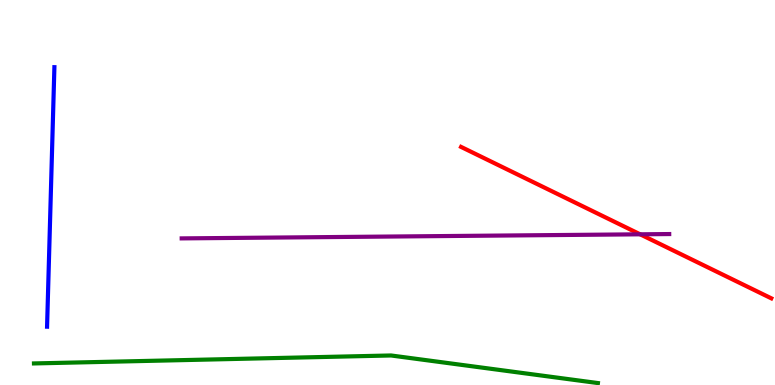[{'lines': ['blue', 'red'], 'intersections': []}, {'lines': ['green', 'red'], 'intersections': []}, {'lines': ['purple', 'red'], 'intersections': [{'x': 8.26, 'y': 3.91}]}, {'lines': ['blue', 'green'], 'intersections': []}, {'lines': ['blue', 'purple'], 'intersections': []}, {'lines': ['green', 'purple'], 'intersections': []}]